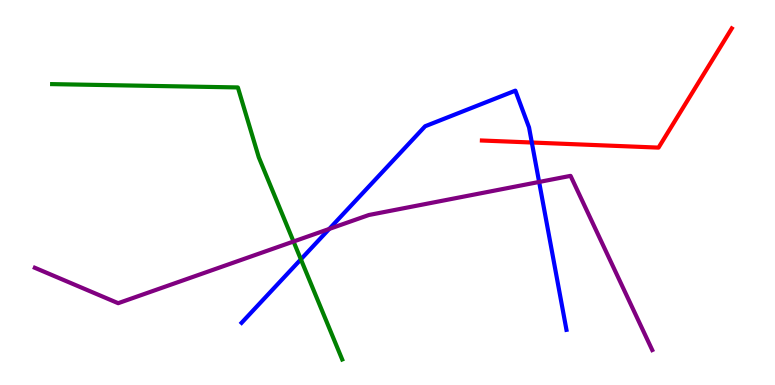[{'lines': ['blue', 'red'], 'intersections': [{'x': 6.86, 'y': 6.3}]}, {'lines': ['green', 'red'], 'intersections': []}, {'lines': ['purple', 'red'], 'intersections': []}, {'lines': ['blue', 'green'], 'intersections': [{'x': 3.88, 'y': 3.26}]}, {'lines': ['blue', 'purple'], 'intersections': [{'x': 4.25, 'y': 4.05}, {'x': 6.96, 'y': 5.27}]}, {'lines': ['green', 'purple'], 'intersections': [{'x': 3.79, 'y': 3.73}]}]